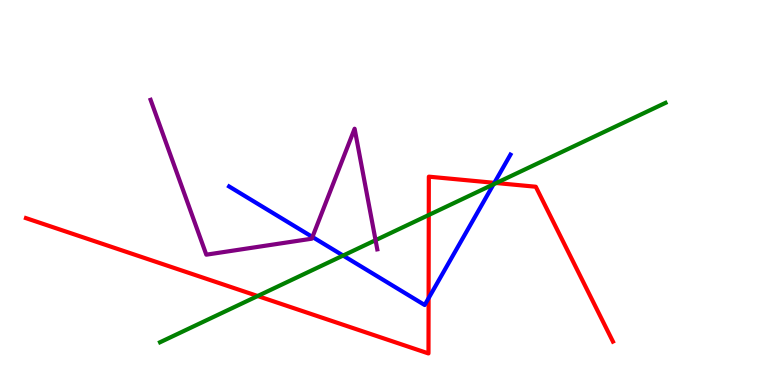[{'lines': ['blue', 'red'], 'intersections': [{'x': 5.53, 'y': 2.25}, {'x': 6.38, 'y': 5.25}]}, {'lines': ['green', 'red'], 'intersections': [{'x': 3.32, 'y': 2.31}, {'x': 5.53, 'y': 4.42}, {'x': 6.4, 'y': 5.25}]}, {'lines': ['purple', 'red'], 'intersections': []}, {'lines': ['blue', 'green'], 'intersections': [{'x': 4.43, 'y': 3.36}, {'x': 6.37, 'y': 5.21}]}, {'lines': ['blue', 'purple'], 'intersections': [{'x': 4.03, 'y': 3.84}]}, {'lines': ['green', 'purple'], 'intersections': [{'x': 4.85, 'y': 3.76}]}]